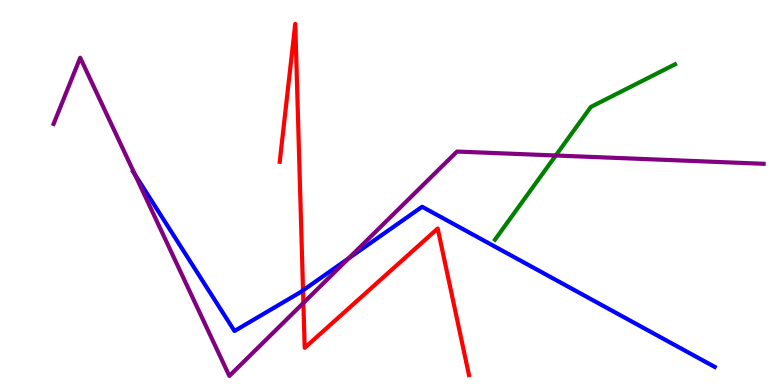[{'lines': ['blue', 'red'], 'intersections': [{'x': 3.91, 'y': 2.46}]}, {'lines': ['green', 'red'], 'intersections': []}, {'lines': ['purple', 'red'], 'intersections': [{'x': 3.91, 'y': 2.13}]}, {'lines': ['blue', 'green'], 'intersections': []}, {'lines': ['blue', 'purple'], 'intersections': [{'x': 1.74, 'y': 5.46}, {'x': 4.5, 'y': 3.29}]}, {'lines': ['green', 'purple'], 'intersections': [{'x': 7.17, 'y': 5.96}]}]